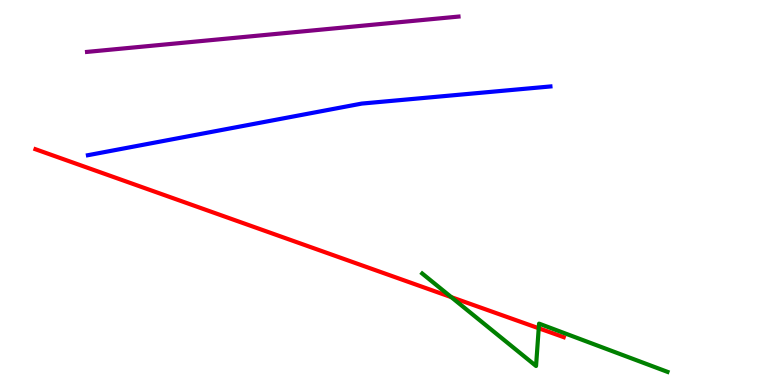[{'lines': ['blue', 'red'], 'intersections': []}, {'lines': ['green', 'red'], 'intersections': [{'x': 5.82, 'y': 2.28}, {'x': 6.95, 'y': 1.47}]}, {'lines': ['purple', 'red'], 'intersections': []}, {'lines': ['blue', 'green'], 'intersections': []}, {'lines': ['blue', 'purple'], 'intersections': []}, {'lines': ['green', 'purple'], 'intersections': []}]